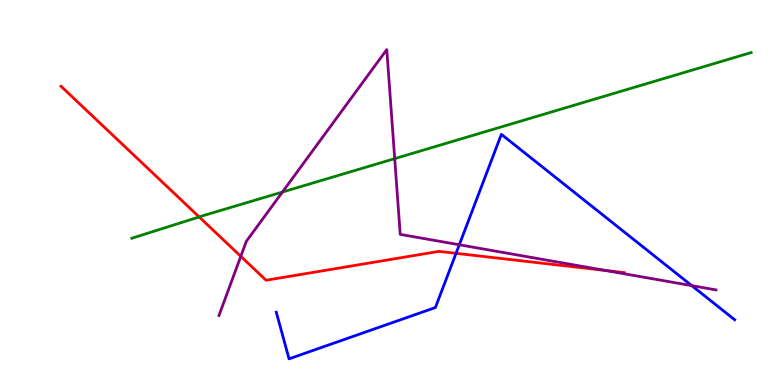[{'lines': ['blue', 'red'], 'intersections': [{'x': 5.88, 'y': 3.42}]}, {'lines': ['green', 'red'], 'intersections': [{'x': 2.57, 'y': 4.37}]}, {'lines': ['purple', 'red'], 'intersections': [{'x': 3.11, 'y': 3.34}, {'x': 7.82, 'y': 2.97}]}, {'lines': ['blue', 'green'], 'intersections': []}, {'lines': ['blue', 'purple'], 'intersections': [{'x': 5.93, 'y': 3.64}, {'x': 8.93, 'y': 2.58}]}, {'lines': ['green', 'purple'], 'intersections': [{'x': 3.64, 'y': 5.01}, {'x': 5.09, 'y': 5.88}]}]